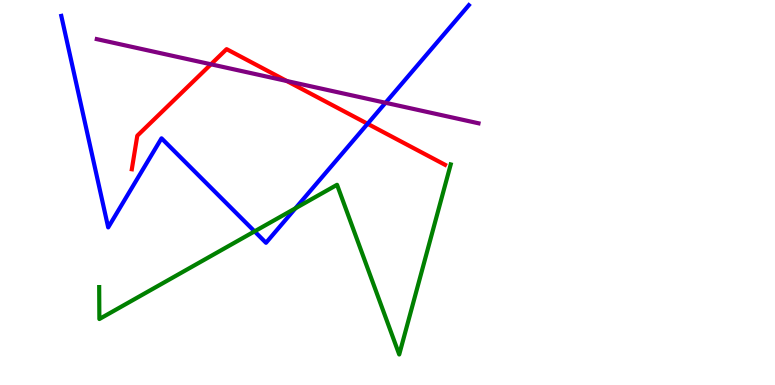[{'lines': ['blue', 'red'], 'intersections': [{'x': 4.74, 'y': 6.78}]}, {'lines': ['green', 'red'], 'intersections': []}, {'lines': ['purple', 'red'], 'intersections': [{'x': 2.72, 'y': 8.33}, {'x': 3.7, 'y': 7.9}]}, {'lines': ['blue', 'green'], 'intersections': [{'x': 3.28, 'y': 3.99}, {'x': 3.81, 'y': 4.59}]}, {'lines': ['blue', 'purple'], 'intersections': [{'x': 4.97, 'y': 7.33}]}, {'lines': ['green', 'purple'], 'intersections': []}]